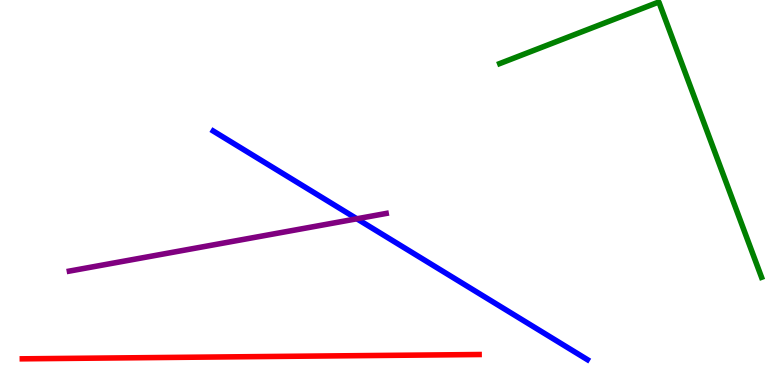[{'lines': ['blue', 'red'], 'intersections': []}, {'lines': ['green', 'red'], 'intersections': []}, {'lines': ['purple', 'red'], 'intersections': []}, {'lines': ['blue', 'green'], 'intersections': []}, {'lines': ['blue', 'purple'], 'intersections': [{'x': 4.6, 'y': 4.32}]}, {'lines': ['green', 'purple'], 'intersections': []}]